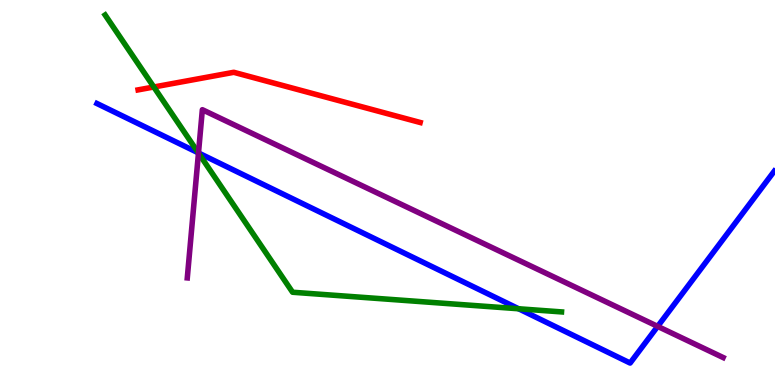[{'lines': ['blue', 'red'], 'intersections': []}, {'lines': ['green', 'red'], 'intersections': [{'x': 1.98, 'y': 7.74}]}, {'lines': ['purple', 'red'], 'intersections': []}, {'lines': ['blue', 'green'], 'intersections': [{'x': 2.56, 'y': 6.03}, {'x': 6.69, 'y': 1.98}]}, {'lines': ['blue', 'purple'], 'intersections': [{'x': 2.56, 'y': 6.03}, {'x': 8.49, 'y': 1.52}]}, {'lines': ['green', 'purple'], 'intersections': [{'x': 2.56, 'y': 6.02}]}]